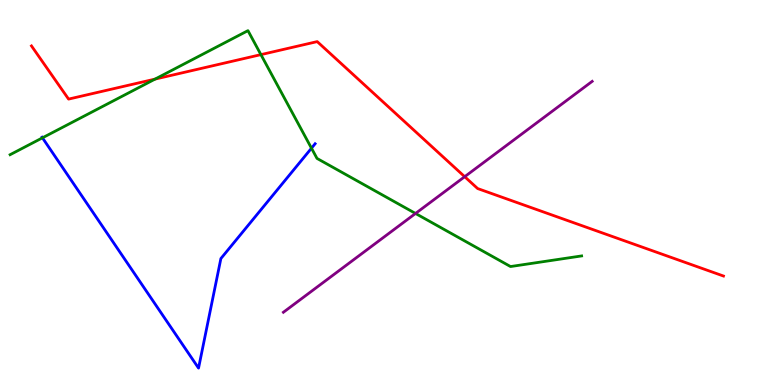[{'lines': ['blue', 'red'], 'intersections': []}, {'lines': ['green', 'red'], 'intersections': [{'x': 2.0, 'y': 7.95}, {'x': 3.37, 'y': 8.58}]}, {'lines': ['purple', 'red'], 'intersections': [{'x': 6.0, 'y': 5.41}]}, {'lines': ['blue', 'green'], 'intersections': [{'x': 0.548, 'y': 6.42}, {'x': 4.02, 'y': 6.15}]}, {'lines': ['blue', 'purple'], 'intersections': []}, {'lines': ['green', 'purple'], 'intersections': [{'x': 5.36, 'y': 4.46}]}]